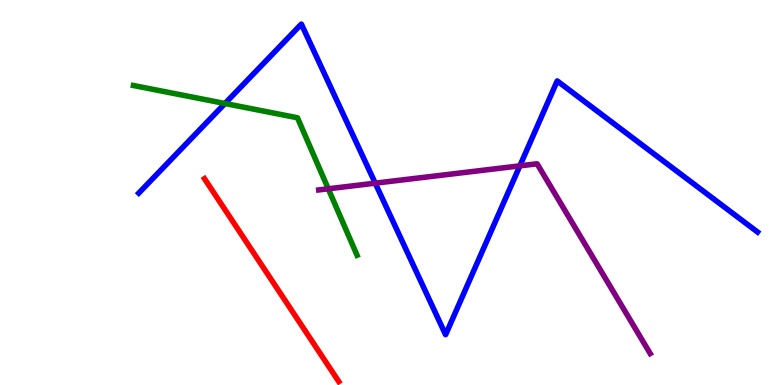[{'lines': ['blue', 'red'], 'intersections': []}, {'lines': ['green', 'red'], 'intersections': []}, {'lines': ['purple', 'red'], 'intersections': []}, {'lines': ['blue', 'green'], 'intersections': [{'x': 2.9, 'y': 7.31}]}, {'lines': ['blue', 'purple'], 'intersections': [{'x': 4.84, 'y': 5.24}, {'x': 6.71, 'y': 5.69}]}, {'lines': ['green', 'purple'], 'intersections': [{'x': 4.24, 'y': 5.1}]}]